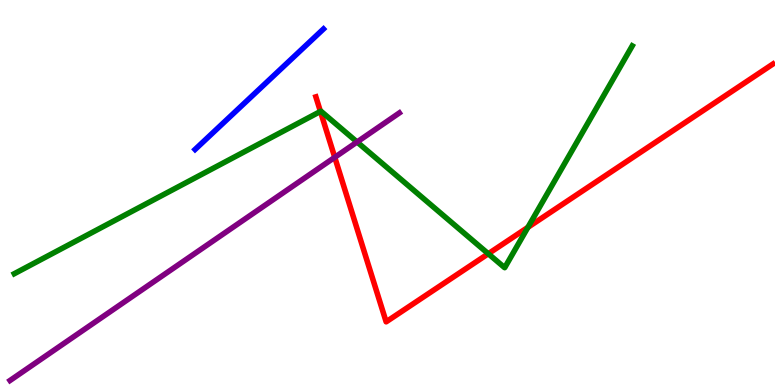[{'lines': ['blue', 'red'], 'intersections': []}, {'lines': ['green', 'red'], 'intersections': [{'x': 4.13, 'y': 7.11}, {'x': 6.3, 'y': 3.41}, {'x': 6.81, 'y': 4.1}]}, {'lines': ['purple', 'red'], 'intersections': [{'x': 4.32, 'y': 5.91}]}, {'lines': ['blue', 'green'], 'intersections': []}, {'lines': ['blue', 'purple'], 'intersections': []}, {'lines': ['green', 'purple'], 'intersections': [{'x': 4.61, 'y': 6.31}]}]